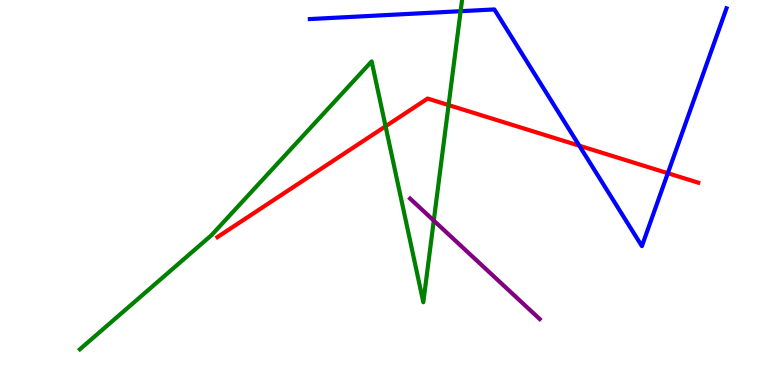[{'lines': ['blue', 'red'], 'intersections': [{'x': 7.47, 'y': 6.22}, {'x': 8.62, 'y': 5.5}]}, {'lines': ['green', 'red'], 'intersections': [{'x': 4.98, 'y': 6.72}, {'x': 5.79, 'y': 7.27}]}, {'lines': ['purple', 'red'], 'intersections': []}, {'lines': ['blue', 'green'], 'intersections': [{'x': 5.94, 'y': 9.71}]}, {'lines': ['blue', 'purple'], 'intersections': []}, {'lines': ['green', 'purple'], 'intersections': [{'x': 5.6, 'y': 4.27}]}]